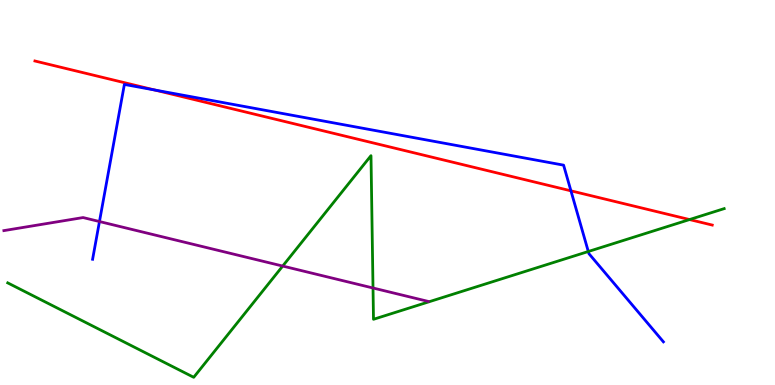[{'lines': ['blue', 'red'], 'intersections': [{'x': 2.0, 'y': 7.66}, {'x': 7.37, 'y': 5.04}]}, {'lines': ['green', 'red'], 'intersections': [{'x': 8.9, 'y': 4.3}]}, {'lines': ['purple', 'red'], 'intersections': []}, {'lines': ['blue', 'green'], 'intersections': [{'x': 7.59, 'y': 3.47}]}, {'lines': ['blue', 'purple'], 'intersections': [{'x': 1.28, 'y': 4.25}]}, {'lines': ['green', 'purple'], 'intersections': [{'x': 3.65, 'y': 3.09}, {'x': 4.81, 'y': 2.52}]}]